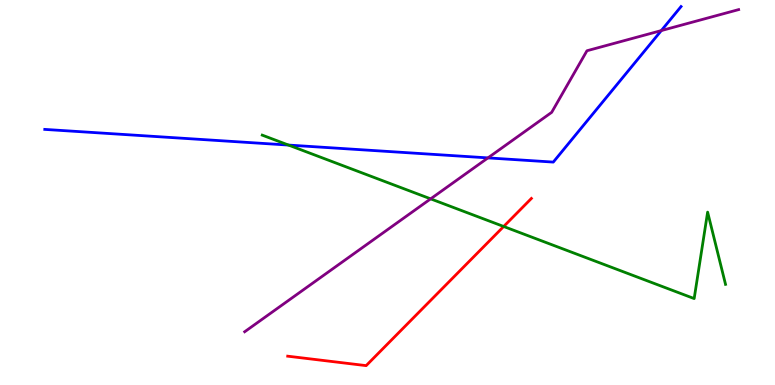[{'lines': ['blue', 'red'], 'intersections': []}, {'lines': ['green', 'red'], 'intersections': [{'x': 6.5, 'y': 4.12}]}, {'lines': ['purple', 'red'], 'intersections': []}, {'lines': ['blue', 'green'], 'intersections': [{'x': 3.72, 'y': 6.23}]}, {'lines': ['blue', 'purple'], 'intersections': [{'x': 6.3, 'y': 5.9}, {'x': 8.53, 'y': 9.21}]}, {'lines': ['green', 'purple'], 'intersections': [{'x': 5.56, 'y': 4.84}]}]